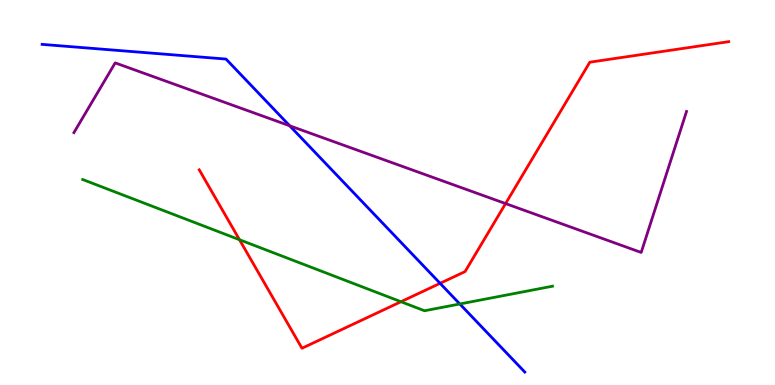[{'lines': ['blue', 'red'], 'intersections': [{'x': 5.68, 'y': 2.64}]}, {'lines': ['green', 'red'], 'intersections': [{'x': 3.09, 'y': 3.77}, {'x': 5.17, 'y': 2.16}]}, {'lines': ['purple', 'red'], 'intersections': [{'x': 6.52, 'y': 4.71}]}, {'lines': ['blue', 'green'], 'intersections': [{'x': 5.93, 'y': 2.1}]}, {'lines': ['blue', 'purple'], 'intersections': [{'x': 3.74, 'y': 6.73}]}, {'lines': ['green', 'purple'], 'intersections': []}]